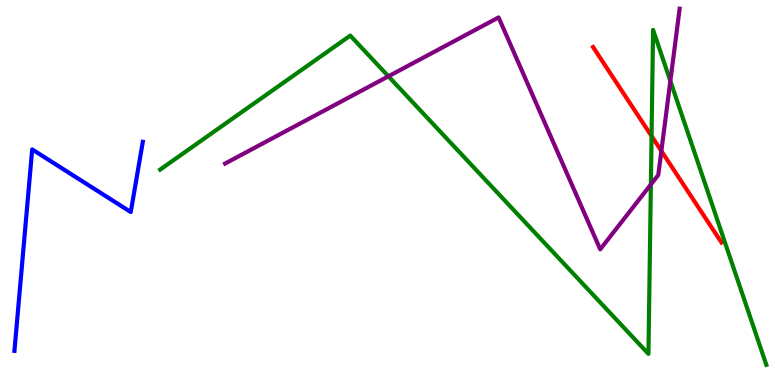[{'lines': ['blue', 'red'], 'intersections': []}, {'lines': ['green', 'red'], 'intersections': [{'x': 8.41, 'y': 6.47}]}, {'lines': ['purple', 'red'], 'intersections': [{'x': 8.53, 'y': 6.08}]}, {'lines': ['blue', 'green'], 'intersections': []}, {'lines': ['blue', 'purple'], 'intersections': []}, {'lines': ['green', 'purple'], 'intersections': [{'x': 5.01, 'y': 8.02}, {'x': 8.4, 'y': 5.21}, {'x': 8.65, 'y': 7.9}]}]